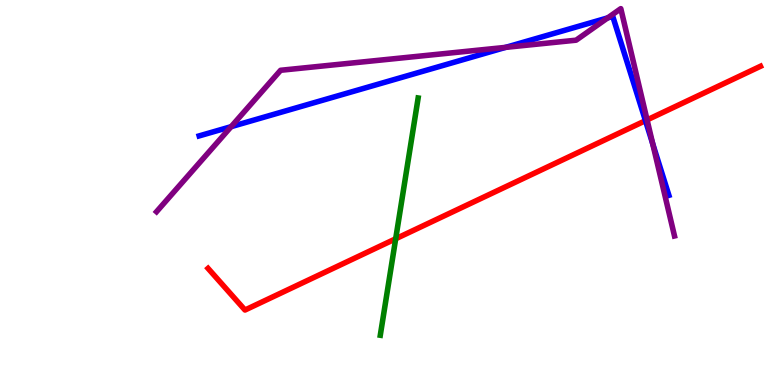[{'lines': ['blue', 'red'], 'intersections': [{'x': 8.33, 'y': 6.87}]}, {'lines': ['green', 'red'], 'intersections': [{'x': 5.11, 'y': 3.8}]}, {'lines': ['purple', 'red'], 'intersections': [{'x': 8.35, 'y': 6.89}]}, {'lines': ['blue', 'green'], 'intersections': []}, {'lines': ['blue', 'purple'], 'intersections': [{'x': 2.98, 'y': 6.71}, {'x': 6.52, 'y': 8.77}, {'x': 7.84, 'y': 9.54}, {'x': 8.42, 'y': 6.26}]}, {'lines': ['green', 'purple'], 'intersections': []}]